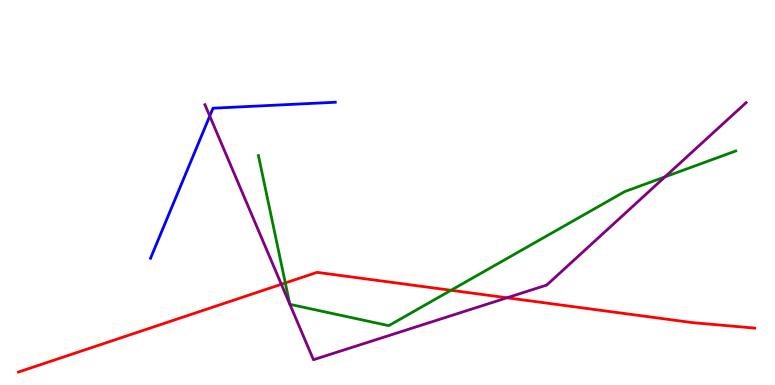[{'lines': ['blue', 'red'], 'intersections': []}, {'lines': ['green', 'red'], 'intersections': [{'x': 3.68, 'y': 2.65}, {'x': 5.82, 'y': 2.46}]}, {'lines': ['purple', 'red'], 'intersections': [{'x': 3.63, 'y': 2.62}, {'x': 6.54, 'y': 2.27}]}, {'lines': ['blue', 'green'], 'intersections': []}, {'lines': ['blue', 'purple'], 'intersections': [{'x': 2.71, 'y': 6.99}]}, {'lines': ['green', 'purple'], 'intersections': [{'x': 3.74, 'y': 2.1}, {'x': 3.74, 'y': 2.1}, {'x': 8.58, 'y': 5.41}]}]